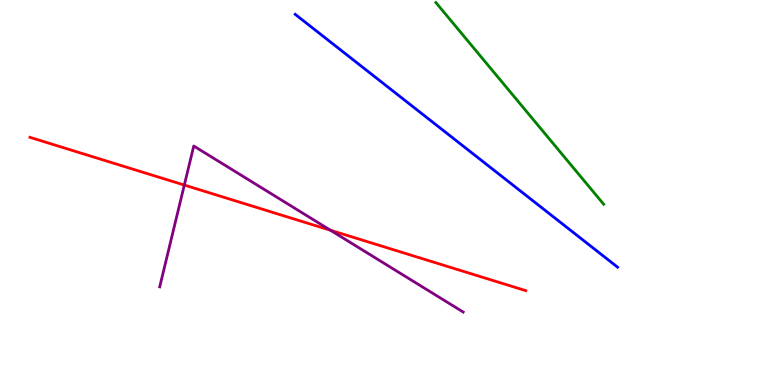[{'lines': ['blue', 'red'], 'intersections': []}, {'lines': ['green', 'red'], 'intersections': []}, {'lines': ['purple', 'red'], 'intersections': [{'x': 2.38, 'y': 5.19}, {'x': 4.26, 'y': 4.02}]}, {'lines': ['blue', 'green'], 'intersections': []}, {'lines': ['blue', 'purple'], 'intersections': []}, {'lines': ['green', 'purple'], 'intersections': []}]